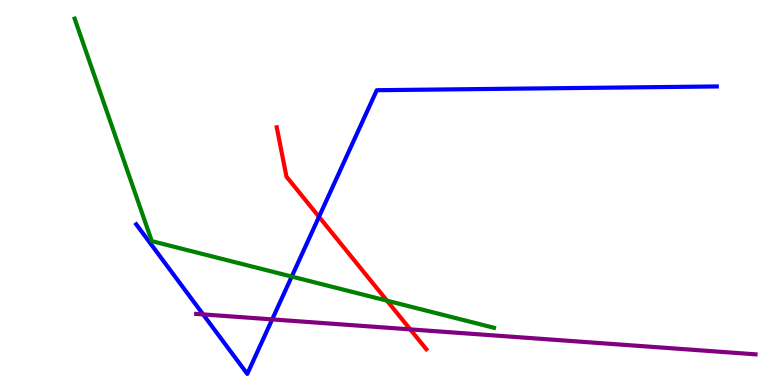[{'lines': ['blue', 'red'], 'intersections': [{'x': 4.12, 'y': 4.37}]}, {'lines': ['green', 'red'], 'intersections': [{'x': 4.99, 'y': 2.19}]}, {'lines': ['purple', 'red'], 'intersections': [{'x': 5.29, 'y': 1.44}]}, {'lines': ['blue', 'green'], 'intersections': [{'x': 3.76, 'y': 2.82}]}, {'lines': ['blue', 'purple'], 'intersections': [{'x': 2.62, 'y': 1.83}, {'x': 3.51, 'y': 1.7}]}, {'lines': ['green', 'purple'], 'intersections': []}]